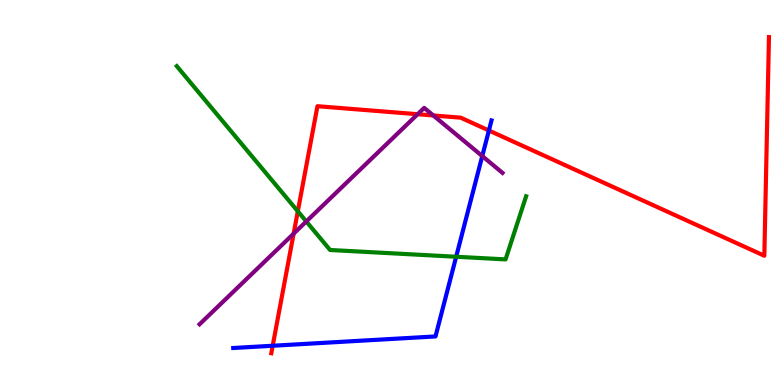[{'lines': ['blue', 'red'], 'intersections': [{'x': 3.52, 'y': 1.02}, {'x': 6.31, 'y': 6.61}]}, {'lines': ['green', 'red'], 'intersections': [{'x': 3.84, 'y': 4.51}]}, {'lines': ['purple', 'red'], 'intersections': [{'x': 3.79, 'y': 3.93}, {'x': 5.39, 'y': 7.03}, {'x': 5.59, 'y': 7.0}]}, {'lines': ['blue', 'green'], 'intersections': [{'x': 5.89, 'y': 3.33}]}, {'lines': ['blue', 'purple'], 'intersections': [{'x': 6.22, 'y': 5.95}]}, {'lines': ['green', 'purple'], 'intersections': [{'x': 3.95, 'y': 4.25}]}]